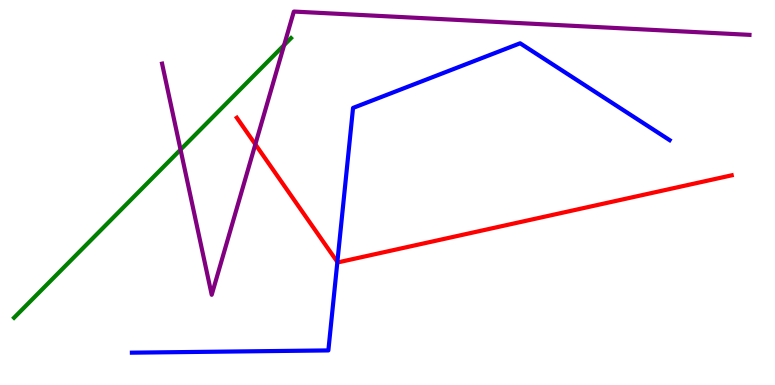[{'lines': ['blue', 'red'], 'intersections': [{'x': 4.35, 'y': 3.2}]}, {'lines': ['green', 'red'], 'intersections': []}, {'lines': ['purple', 'red'], 'intersections': [{'x': 3.29, 'y': 6.25}]}, {'lines': ['blue', 'green'], 'intersections': []}, {'lines': ['blue', 'purple'], 'intersections': []}, {'lines': ['green', 'purple'], 'intersections': [{'x': 2.33, 'y': 6.11}, {'x': 3.67, 'y': 8.83}]}]